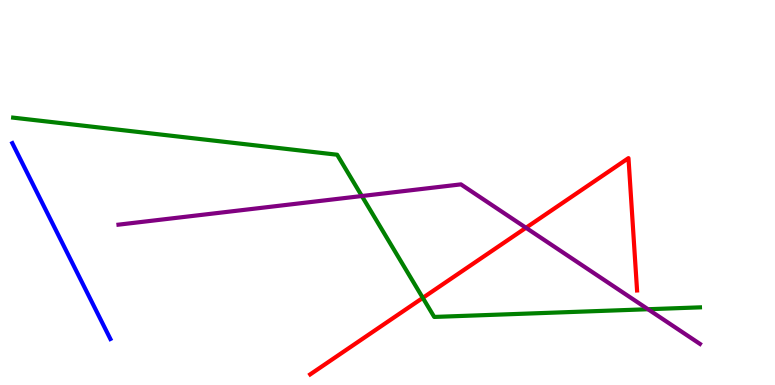[{'lines': ['blue', 'red'], 'intersections': []}, {'lines': ['green', 'red'], 'intersections': [{'x': 5.46, 'y': 2.26}]}, {'lines': ['purple', 'red'], 'intersections': [{'x': 6.79, 'y': 4.08}]}, {'lines': ['blue', 'green'], 'intersections': []}, {'lines': ['blue', 'purple'], 'intersections': []}, {'lines': ['green', 'purple'], 'intersections': [{'x': 4.67, 'y': 4.91}, {'x': 8.36, 'y': 1.97}]}]